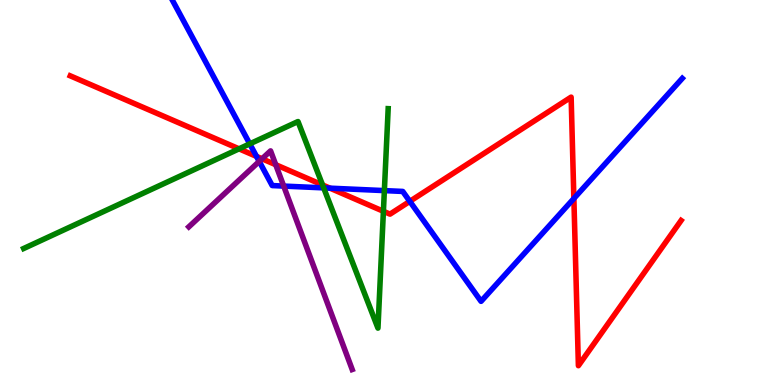[{'lines': ['blue', 'red'], 'intersections': [{'x': 3.31, 'y': 5.94}, {'x': 4.26, 'y': 5.11}, {'x': 5.29, 'y': 4.77}, {'x': 7.4, 'y': 4.84}]}, {'lines': ['green', 'red'], 'intersections': [{'x': 3.08, 'y': 6.13}, {'x': 4.16, 'y': 5.2}, {'x': 4.95, 'y': 4.51}]}, {'lines': ['purple', 'red'], 'intersections': [{'x': 3.38, 'y': 5.88}, {'x': 3.56, 'y': 5.72}]}, {'lines': ['blue', 'green'], 'intersections': [{'x': 3.22, 'y': 6.26}, {'x': 4.18, 'y': 5.12}, {'x': 4.96, 'y': 5.05}]}, {'lines': ['blue', 'purple'], 'intersections': [{'x': 3.34, 'y': 5.81}, {'x': 3.66, 'y': 5.17}]}, {'lines': ['green', 'purple'], 'intersections': []}]